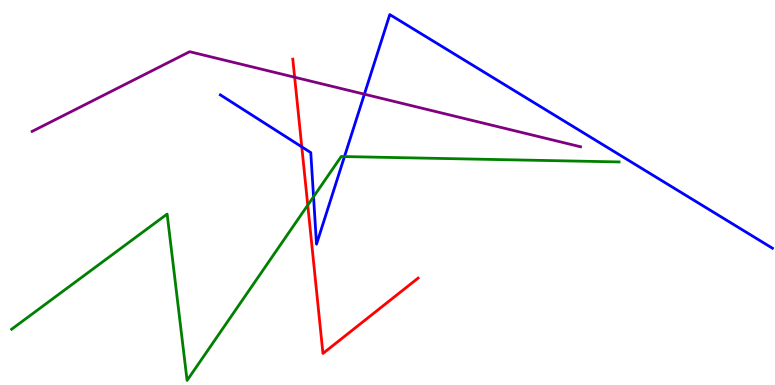[{'lines': ['blue', 'red'], 'intersections': [{'x': 3.89, 'y': 6.19}]}, {'lines': ['green', 'red'], 'intersections': [{'x': 3.97, 'y': 4.67}]}, {'lines': ['purple', 'red'], 'intersections': [{'x': 3.8, 'y': 7.99}]}, {'lines': ['blue', 'green'], 'intersections': [{'x': 4.05, 'y': 4.89}, {'x': 4.44, 'y': 5.93}]}, {'lines': ['blue', 'purple'], 'intersections': [{'x': 4.7, 'y': 7.55}]}, {'lines': ['green', 'purple'], 'intersections': []}]